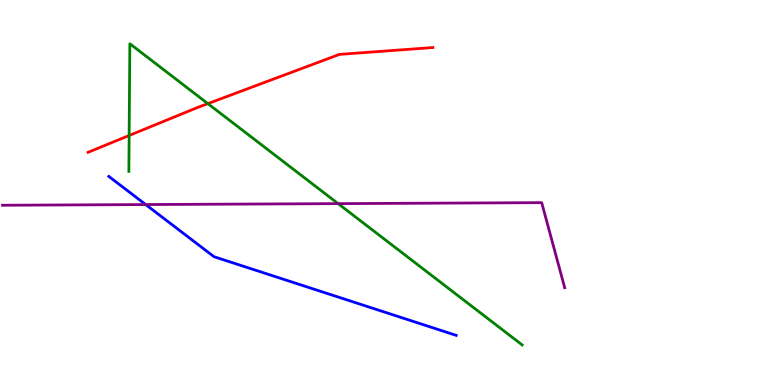[{'lines': ['blue', 'red'], 'intersections': []}, {'lines': ['green', 'red'], 'intersections': [{'x': 1.67, 'y': 6.48}, {'x': 2.68, 'y': 7.31}]}, {'lines': ['purple', 'red'], 'intersections': []}, {'lines': ['blue', 'green'], 'intersections': []}, {'lines': ['blue', 'purple'], 'intersections': [{'x': 1.88, 'y': 4.69}]}, {'lines': ['green', 'purple'], 'intersections': [{'x': 4.36, 'y': 4.71}]}]